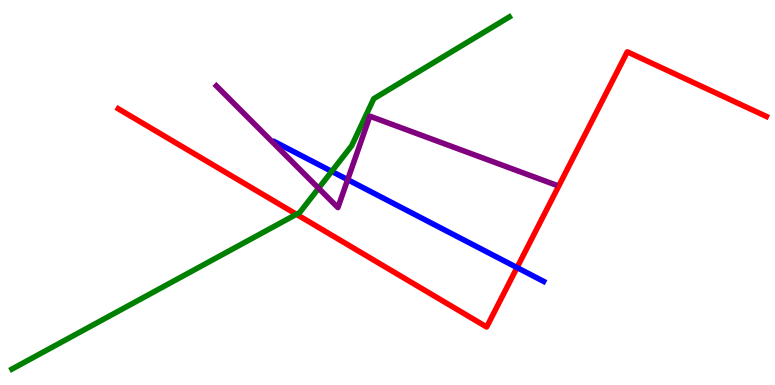[{'lines': ['blue', 'red'], 'intersections': [{'x': 6.67, 'y': 3.05}]}, {'lines': ['green', 'red'], 'intersections': [{'x': 3.82, 'y': 4.43}]}, {'lines': ['purple', 'red'], 'intersections': []}, {'lines': ['blue', 'green'], 'intersections': [{'x': 4.28, 'y': 5.55}]}, {'lines': ['blue', 'purple'], 'intersections': [{'x': 4.49, 'y': 5.33}]}, {'lines': ['green', 'purple'], 'intersections': [{'x': 4.11, 'y': 5.11}]}]